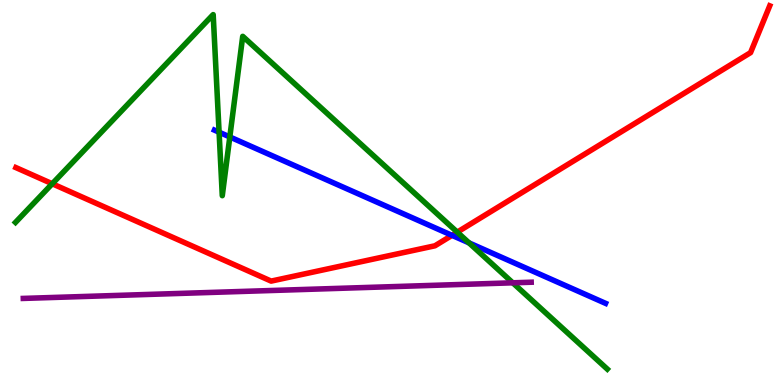[{'lines': ['blue', 'red'], 'intersections': [{'x': 5.83, 'y': 3.89}]}, {'lines': ['green', 'red'], 'intersections': [{'x': 0.674, 'y': 5.23}, {'x': 5.9, 'y': 3.97}]}, {'lines': ['purple', 'red'], 'intersections': []}, {'lines': ['blue', 'green'], 'intersections': [{'x': 2.83, 'y': 6.57}, {'x': 2.97, 'y': 6.44}, {'x': 6.05, 'y': 3.69}]}, {'lines': ['blue', 'purple'], 'intersections': []}, {'lines': ['green', 'purple'], 'intersections': [{'x': 6.62, 'y': 2.65}]}]